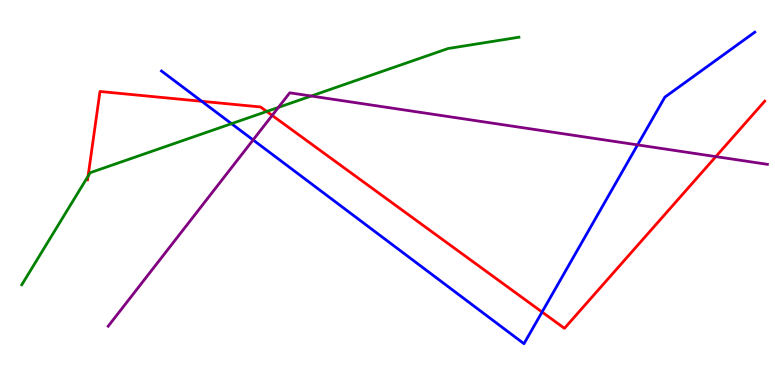[{'lines': ['blue', 'red'], 'intersections': [{'x': 2.6, 'y': 7.37}, {'x': 6.99, 'y': 1.9}]}, {'lines': ['green', 'red'], 'intersections': [{'x': 1.14, 'y': 5.42}, {'x': 3.44, 'y': 7.11}]}, {'lines': ['purple', 'red'], 'intersections': [{'x': 3.51, 'y': 7.0}, {'x': 9.24, 'y': 5.93}]}, {'lines': ['blue', 'green'], 'intersections': [{'x': 2.99, 'y': 6.79}]}, {'lines': ['blue', 'purple'], 'intersections': [{'x': 3.27, 'y': 6.37}, {'x': 8.23, 'y': 6.24}]}, {'lines': ['green', 'purple'], 'intersections': [{'x': 3.59, 'y': 7.21}, {'x': 4.02, 'y': 7.51}]}]